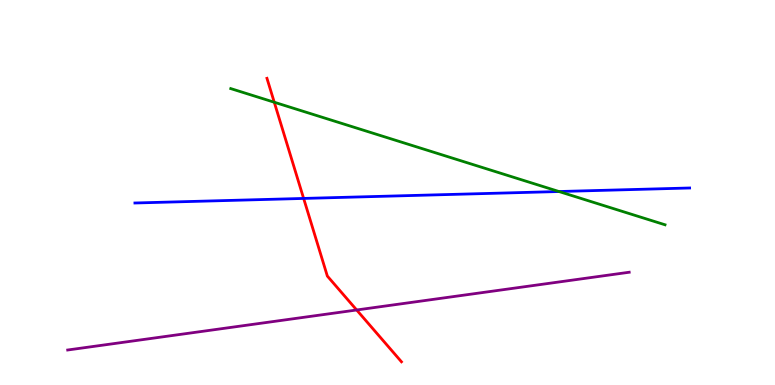[{'lines': ['blue', 'red'], 'intersections': [{'x': 3.92, 'y': 4.85}]}, {'lines': ['green', 'red'], 'intersections': [{'x': 3.54, 'y': 7.34}]}, {'lines': ['purple', 'red'], 'intersections': [{'x': 4.6, 'y': 1.95}]}, {'lines': ['blue', 'green'], 'intersections': [{'x': 7.21, 'y': 5.03}]}, {'lines': ['blue', 'purple'], 'intersections': []}, {'lines': ['green', 'purple'], 'intersections': []}]